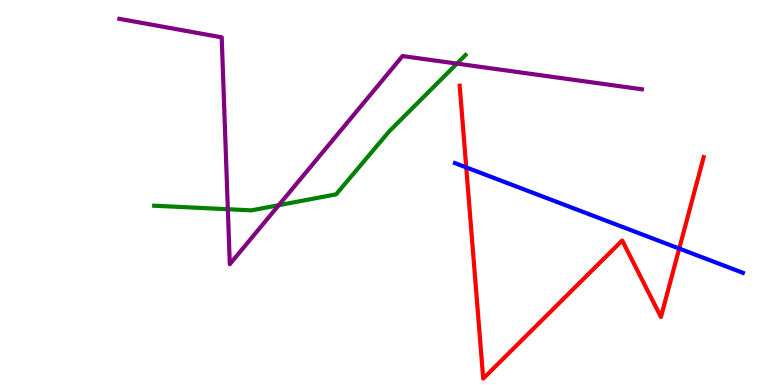[{'lines': ['blue', 'red'], 'intersections': [{'x': 6.02, 'y': 5.65}, {'x': 8.76, 'y': 3.54}]}, {'lines': ['green', 'red'], 'intersections': []}, {'lines': ['purple', 'red'], 'intersections': []}, {'lines': ['blue', 'green'], 'intersections': []}, {'lines': ['blue', 'purple'], 'intersections': []}, {'lines': ['green', 'purple'], 'intersections': [{'x': 2.94, 'y': 4.57}, {'x': 3.6, 'y': 4.67}, {'x': 5.9, 'y': 8.35}]}]